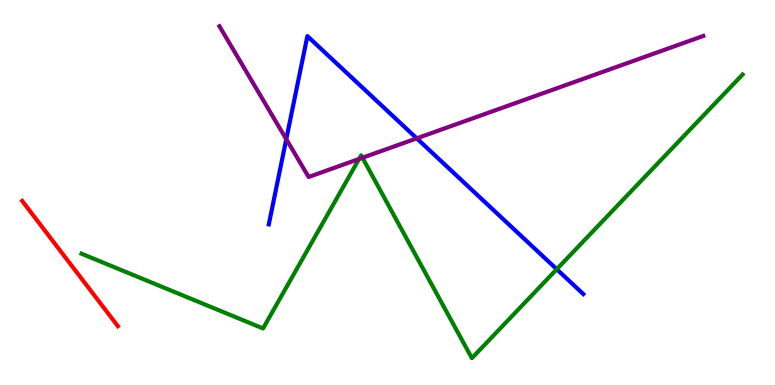[{'lines': ['blue', 'red'], 'intersections': []}, {'lines': ['green', 'red'], 'intersections': []}, {'lines': ['purple', 'red'], 'intersections': []}, {'lines': ['blue', 'green'], 'intersections': [{'x': 7.18, 'y': 3.01}]}, {'lines': ['blue', 'purple'], 'intersections': [{'x': 3.69, 'y': 6.38}, {'x': 5.38, 'y': 6.41}]}, {'lines': ['green', 'purple'], 'intersections': [{'x': 4.63, 'y': 5.87}, {'x': 4.68, 'y': 5.9}]}]